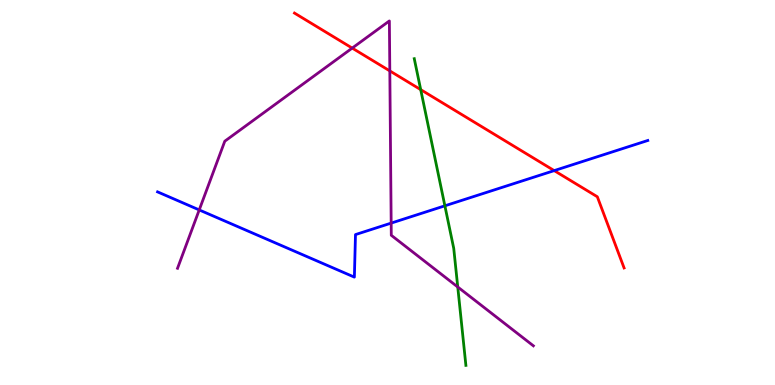[{'lines': ['blue', 'red'], 'intersections': [{'x': 7.15, 'y': 5.57}]}, {'lines': ['green', 'red'], 'intersections': [{'x': 5.43, 'y': 7.67}]}, {'lines': ['purple', 'red'], 'intersections': [{'x': 4.54, 'y': 8.75}, {'x': 5.03, 'y': 8.16}]}, {'lines': ['blue', 'green'], 'intersections': [{'x': 5.74, 'y': 4.65}]}, {'lines': ['blue', 'purple'], 'intersections': [{'x': 2.57, 'y': 4.55}, {'x': 5.05, 'y': 4.21}]}, {'lines': ['green', 'purple'], 'intersections': [{'x': 5.91, 'y': 2.55}]}]